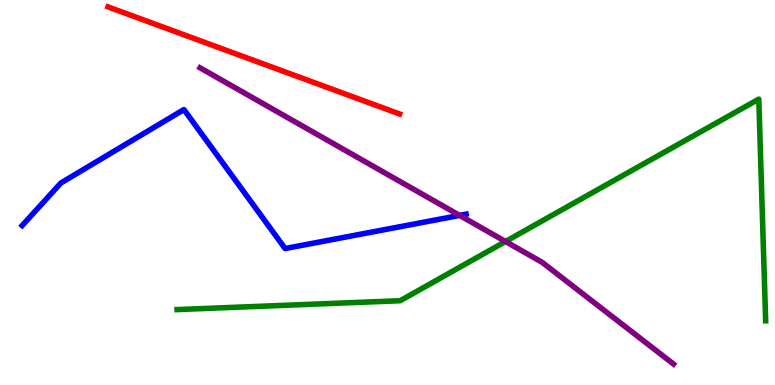[{'lines': ['blue', 'red'], 'intersections': []}, {'lines': ['green', 'red'], 'intersections': []}, {'lines': ['purple', 'red'], 'intersections': []}, {'lines': ['blue', 'green'], 'intersections': []}, {'lines': ['blue', 'purple'], 'intersections': [{'x': 5.93, 'y': 4.41}]}, {'lines': ['green', 'purple'], 'intersections': [{'x': 6.52, 'y': 3.73}]}]